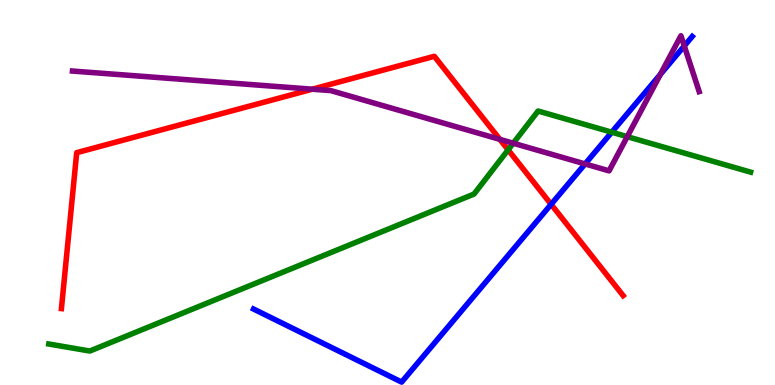[{'lines': ['blue', 'red'], 'intersections': [{'x': 7.11, 'y': 4.69}]}, {'lines': ['green', 'red'], 'intersections': [{'x': 6.56, 'y': 6.11}]}, {'lines': ['purple', 'red'], 'intersections': [{'x': 4.03, 'y': 7.68}, {'x': 6.45, 'y': 6.38}]}, {'lines': ['blue', 'green'], 'intersections': [{'x': 7.89, 'y': 6.57}]}, {'lines': ['blue', 'purple'], 'intersections': [{'x': 7.55, 'y': 5.74}, {'x': 8.52, 'y': 8.07}, {'x': 8.83, 'y': 8.81}]}, {'lines': ['green', 'purple'], 'intersections': [{'x': 6.62, 'y': 6.28}, {'x': 8.09, 'y': 6.45}]}]